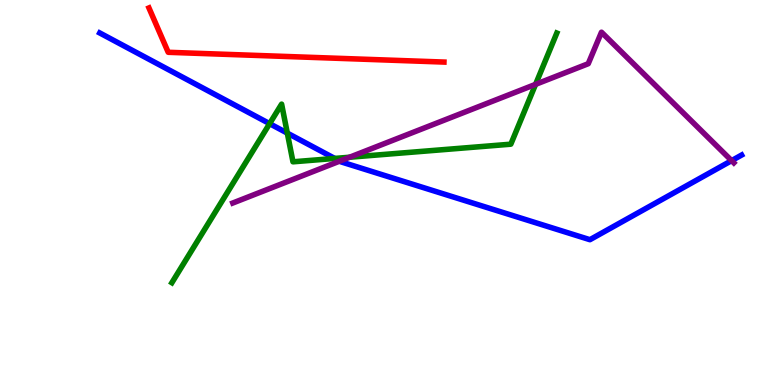[{'lines': ['blue', 'red'], 'intersections': []}, {'lines': ['green', 'red'], 'intersections': []}, {'lines': ['purple', 'red'], 'intersections': []}, {'lines': ['blue', 'green'], 'intersections': [{'x': 3.48, 'y': 6.79}, {'x': 3.71, 'y': 6.54}, {'x': 4.32, 'y': 5.88}]}, {'lines': ['blue', 'purple'], 'intersections': [{'x': 4.38, 'y': 5.82}, {'x': 9.44, 'y': 5.83}]}, {'lines': ['green', 'purple'], 'intersections': [{'x': 4.51, 'y': 5.92}, {'x': 6.91, 'y': 7.81}]}]